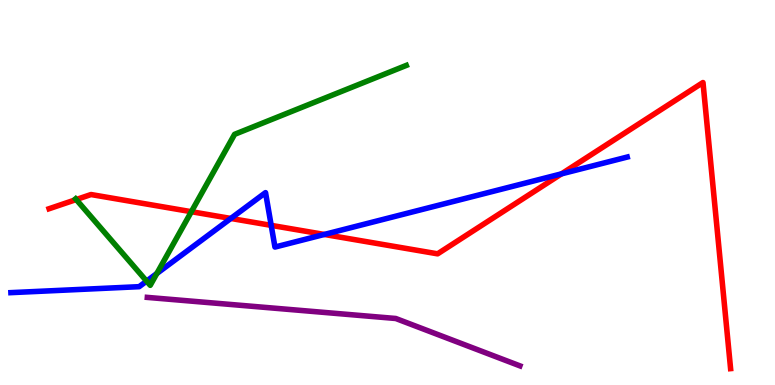[{'lines': ['blue', 'red'], 'intersections': [{'x': 2.98, 'y': 4.33}, {'x': 3.5, 'y': 4.15}, {'x': 4.18, 'y': 3.91}, {'x': 7.25, 'y': 5.48}]}, {'lines': ['green', 'red'], 'intersections': [{'x': 0.983, 'y': 4.82}, {'x': 2.47, 'y': 4.5}]}, {'lines': ['purple', 'red'], 'intersections': []}, {'lines': ['blue', 'green'], 'intersections': [{'x': 1.89, 'y': 2.7}, {'x': 2.02, 'y': 2.9}]}, {'lines': ['blue', 'purple'], 'intersections': []}, {'lines': ['green', 'purple'], 'intersections': []}]